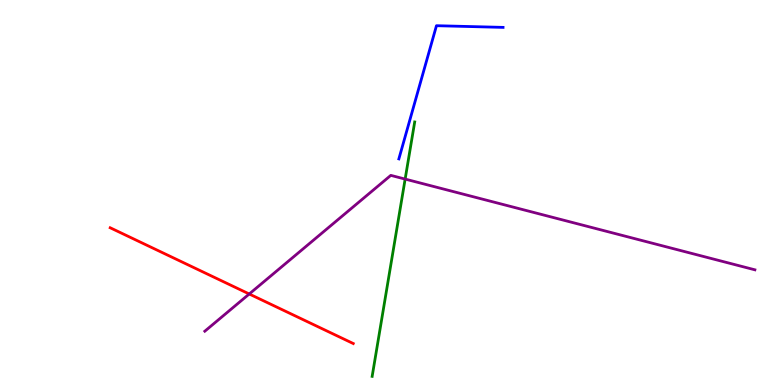[{'lines': ['blue', 'red'], 'intersections': []}, {'lines': ['green', 'red'], 'intersections': []}, {'lines': ['purple', 'red'], 'intersections': [{'x': 3.22, 'y': 2.36}]}, {'lines': ['blue', 'green'], 'intersections': []}, {'lines': ['blue', 'purple'], 'intersections': []}, {'lines': ['green', 'purple'], 'intersections': [{'x': 5.23, 'y': 5.35}]}]